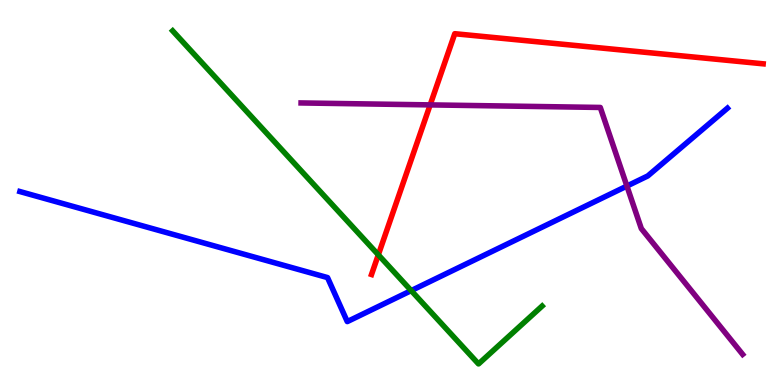[{'lines': ['blue', 'red'], 'intersections': []}, {'lines': ['green', 'red'], 'intersections': [{'x': 4.88, 'y': 3.38}]}, {'lines': ['purple', 'red'], 'intersections': [{'x': 5.55, 'y': 7.28}]}, {'lines': ['blue', 'green'], 'intersections': [{'x': 5.31, 'y': 2.45}]}, {'lines': ['blue', 'purple'], 'intersections': [{'x': 8.09, 'y': 5.17}]}, {'lines': ['green', 'purple'], 'intersections': []}]